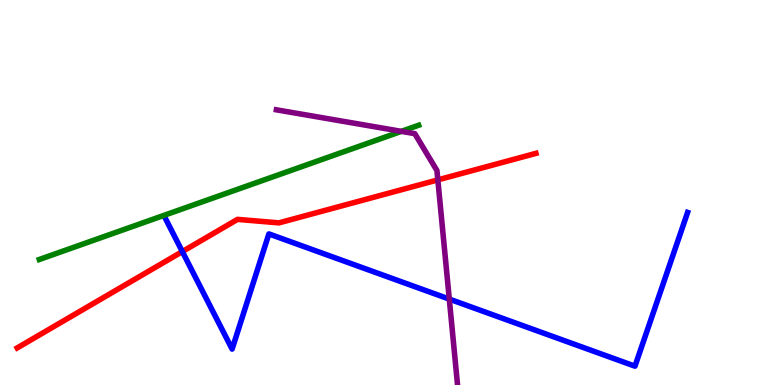[{'lines': ['blue', 'red'], 'intersections': [{'x': 2.35, 'y': 3.47}]}, {'lines': ['green', 'red'], 'intersections': []}, {'lines': ['purple', 'red'], 'intersections': [{'x': 5.65, 'y': 5.33}]}, {'lines': ['blue', 'green'], 'intersections': []}, {'lines': ['blue', 'purple'], 'intersections': [{'x': 5.8, 'y': 2.23}]}, {'lines': ['green', 'purple'], 'intersections': [{'x': 5.18, 'y': 6.59}]}]